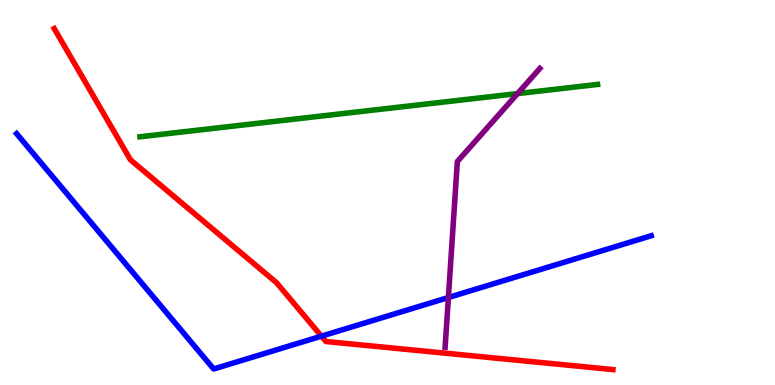[{'lines': ['blue', 'red'], 'intersections': [{'x': 4.15, 'y': 1.27}]}, {'lines': ['green', 'red'], 'intersections': []}, {'lines': ['purple', 'red'], 'intersections': []}, {'lines': ['blue', 'green'], 'intersections': []}, {'lines': ['blue', 'purple'], 'intersections': [{'x': 5.79, 'y': 2.27}]}, {'lines': ['green', 'purple'], 'intersections': [{'x': 6.68, 'y': 7.57}]}]